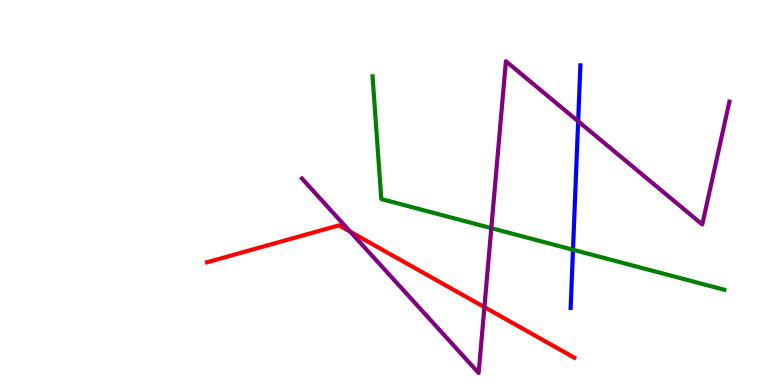[{'lines': ['blue', 'red'], 'intersections': []}, {'lines': ['green', 'red'], 'intersections': []}, {'lines': ['purple', 'red'], 'intersections': [{'x': 4.52, 'y': 3.98}, {'x': 6.25, 'y': 2.02}]}, {'lines': ['blue', 'green'], 'intersections': [{'x': 7.39, 'y': 3.51}]}, {'lines': ['blue', 'purple'], 'intersections': [{'x': 7.46, 'y': 6.85}]}, {'lines': ['green', 'purple'], 'intersections': [{'x': 6.34, 'y': 4.07}]}]